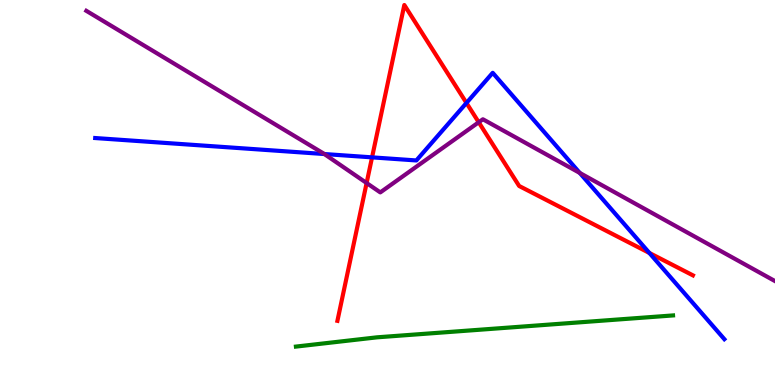[{'lines': ['blue', 'red'], 'intersections': [{'x': 4.8, 'y': 5.91}, {'x': 6.02, 'y': 7.33}, {'x': 8.38, 'y': 3.43}]}, {'lines': ['green', 'red'], 'intersections': []}, {'lines': ['purple', 'red'], 'intersections': [{'x': 4.73, 'y': 5.25}, {'x': 6.18, 'y': 6.82}]}, {'lines': ['blue', 'green'], 'intersections': []}, {'lines': ['blue', 'purple'], 'intersections': [{'x': 4.19, 'y': 6.0}, {'x': 7.48, 'y': 5.51}]}, {'lines': ['green', 'purple'], 'intersections': []}]